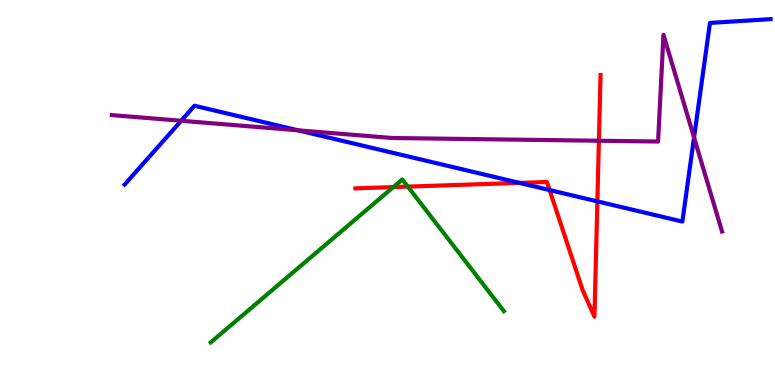[{'lines': ['blue', 'red'], 'intersections': [{'x': 6.7, 'y': 5.25}, {'x': 7.09, 'y': 5.06}, {'x': 7.71, 'y': 4.77}]}, {'lines': ['green', 'red'], 'intersections': [{'x': 5.08, 'y': 5.14}, {'x': 5.26, 'y': 5.15}]}, {'lines': ['purple', 'red'], 'intersections': [{'x': 7.73, 'y': 6.34}]}, {'lines': ['blue', 'green'], 'intersections': []}, {'lines': ['blue', 'purple'], 'intersections': [{'x': 2.34, 'y': 6.86}, {'x': 3.84, 'y': 6.62}, {'x': 8.96, 'y': 6.43}]}, {'lines': ['green', 'purple'], 'intersections': []}]